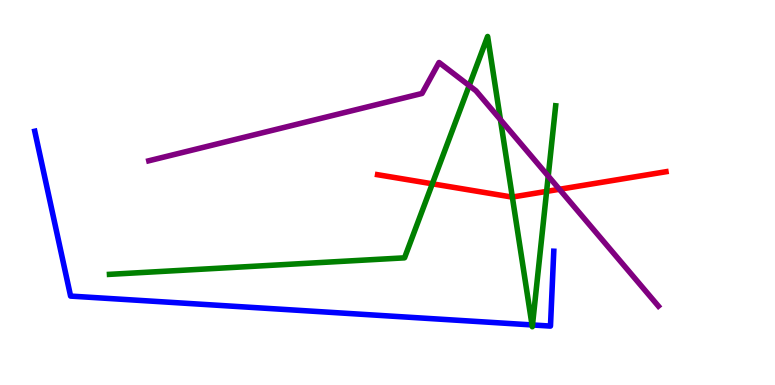[{'lines': ['blue', 'red'], 'intersections': []}, {'lines': ['green', 'red'], 'intersections': [{'x': 5.58, 'y': 5.23}, {'x': 6.61, 'y': 4.88}, {'x': 7.05, 'y': 5.03}]}, {'lines': ['purple', 'red'], 'intersections': [{'x': 7.22, 'y': 5.08}]}, {'lines': ['blue', 'green'], 'intersections': [{'x': 6.86, 'y': 1.56}, {'x': 6.87, 'y': 1.56}]}, {'lines': ['blue', 'purple'], 'intersections': []}, {'lines': ['green', 'purple'], 'intersections': [{'x': 6.05, 'y': 7.78}, {'x': 6.46, 'y': 6.89}, {'x': 7.07, 'y': 5.43}]}]